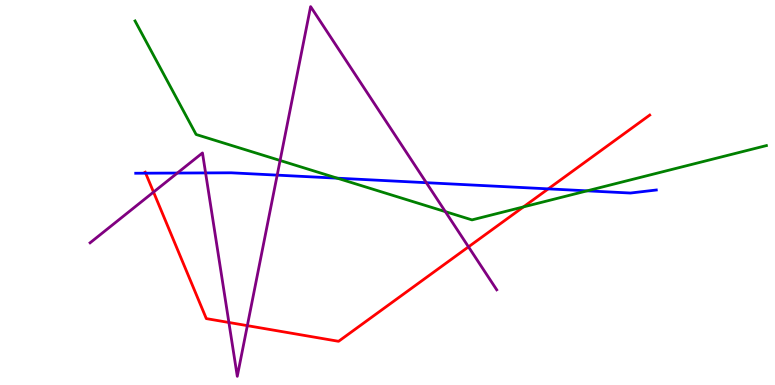[{'lines': ['blue', 'red'], 'intersections': [{'x': 1.88, 'y': 5.5}, {'x': 7.07, 'y': 5.09}]}, {'lines': ['green', 'red'], 'intersections': [{'x': 6.75, 'y': 4.63}]}, {'lines': ['purple', 'red'], 'intersections': [{'x': 1.98, 'y': 5.01}, {'x': 2.95, 'y': 1.62}, {'x': 3.19, 'y': 1.54}, {'x': 6.05, 'y': 3.59}]}, {'lines': ['blue', 'green'], 'intersections': [{'x': 4.35, 'y': 5.37}, {'x': 7.58, 'y': 5.04}]}, {'lines': ['blue', 'purple'], 'intersections': [{'x': 2.29, 'y': 5.51}, {'x': 2.65, 'y': 5.51}, {'x': 3.58, 'y': 5.45}, {'x': 5.5, 'y': 5.25}]}, {'lines': ['green', 'purple'], 'intersections': [{'x': 3.61, 'y': 5.83}, {'x': 5.75, 'y': 4.5}]}]